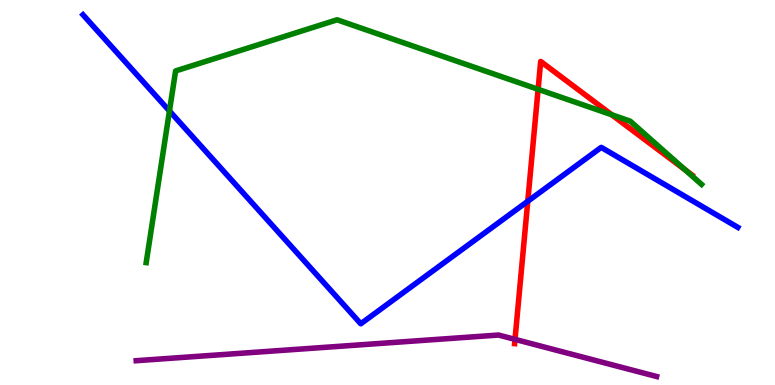[{'lines': ['blue', 'red'], 'intersections': [{'x': 6.81, 'y': 4.77}]}, {'lines': ['green', 'red'], 'intersections': [{'x': 6.94, 'y': 7.68}, {'x': 7.89, 'y': 7.02}, {'x': 8.84, 'y': 5.59}]}, {'lines': ['purple', 'red'], 'intersections': [{'x': 6.65, 'y': 1.19}]}, {'lines': ['blue', 'green'], 'intersections': [{'x': 2.19, 'y': 7.12}]}, {'lines': ['blue', 'purple'], 'intersections': []}, {'lines': ['green', 'purple'], 'intersections': []}]